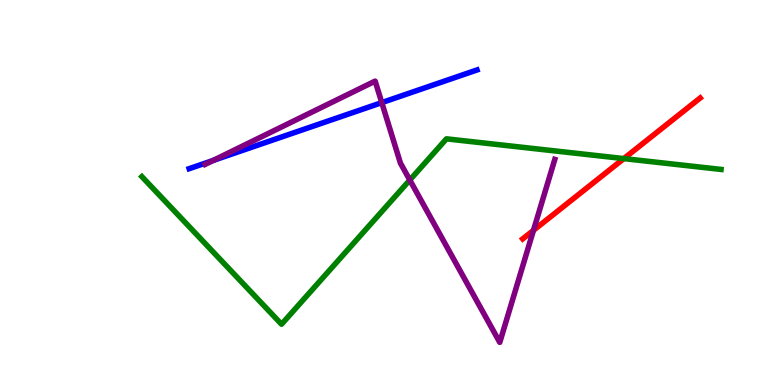[{'lines': ['blue', 'red'], 'intersections': []}, {'lines': ['green', 'red'], 'intersections': [{'x': 8.05, 'y': 5.88}]}, {'lines': ['purple', 'red'], 'intersections': [{'x': 6.88, 'y': 4.02}]}, {'lines': ['blue', 'green'], 'intersections': []}, {'lines': ['blue', 'purple'], 'intersections': [{'x': 2.75, 'y': 5.83}, {'x': 4.93, 'y': 7.33}]}, {'lines': ['green', 'purple'], 'intersections': [{'x': 5.29, 'y': 5.32}]}]